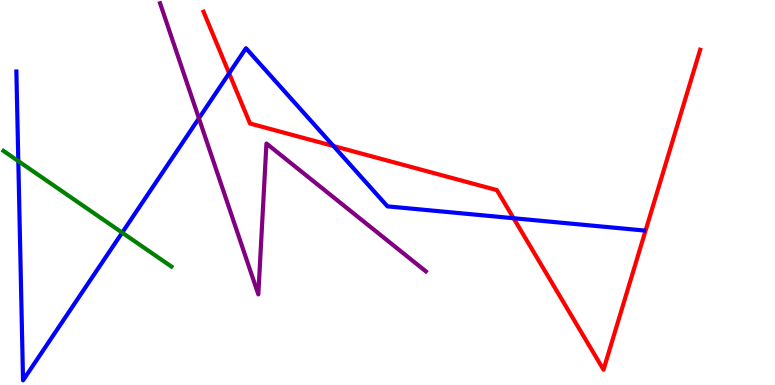[{'lines': ['blue', 'red'], 'intersections': [{'x': 2.96, 'y': 8.1}, {'x': 4.3, 'y': 6.21}, {'x': 6.63, 'y': 4.33}]}, {'lines': ['green', 'red'], 'intersections': []}, {'lines': ['purple', 'red'], 'intersections': []}, {'lines': ['blue', 'green'], 'intersections': [{'x': 0.236, 'y': 5.82}, {'x': 1.58, 'y': 3.96}]}, {'lines': ['blue', 'purple'], 'intersections': [{'x': 2.57, 'y': 6.93}]}, {'lines': ['green', 'purple'], 'intersections': []}]